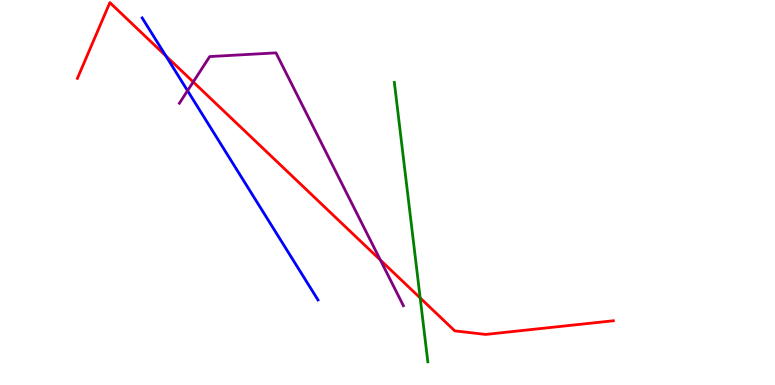[{'lines': ['blue', 'red'], 'intersections': [{'x': 2.14, 'y': 8.55}]}, {'lines': ['green', 'red'], 'intersections': [{'x': 5.42, 'y': 2.26}]}, {'lines': ['purple', 'red'], 'intersections': [{'x': 2.49, 'y': 7.87}, {'x': 4.91, 'y': 3.25}]}, {'lines': ['blue', 'green'], 'intersections': []}, {'lines': ['blue', 'purple'], 'intersections': [{'x': 2.42, 'y': 7.64}]}, {'lines': ['green', 'purple'], 'intersections': []}]